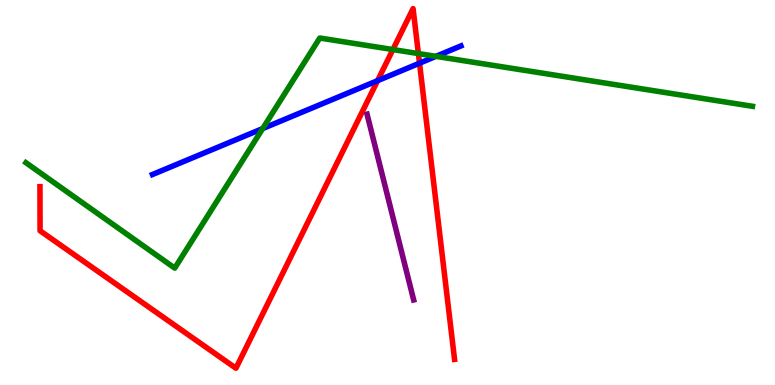[{'lines': ['blue', 'red'], 'intersections': [{'x': 4.87, 'y': 7.9}, {'x': 5.41, 'y': 8.36}]}, {'lines': ['green', 'red'], 'intersections': [{'x': 5.07, 'y': 8.71}, {'x': 5.4, 'y': 8.61}]}, {'lines': ['purple', 'red'], 'intersections': []}, {'lines': ['blue', 'green'], 'intersections': [{'x': 3.39, 'y': 6.66}, {'x': 5.62, 'y': 8.54}]}, {'lines': ['blue', 'purple'], 'intersections': []}, {'lines': ['green', 'purple'], 'intersections': []}]